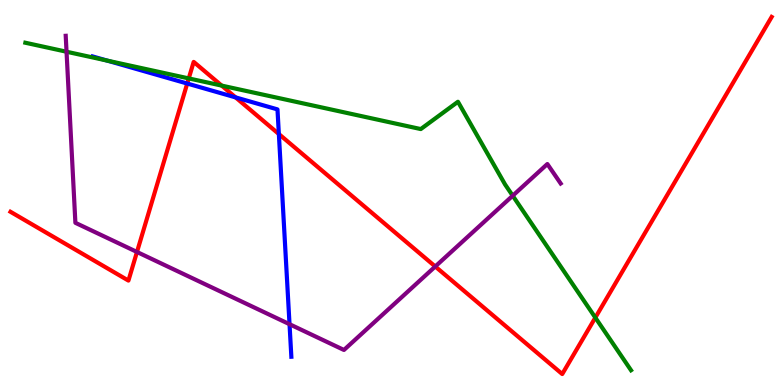[{'lines': ['blue', 'red'], 'intersections': [{'x': 2.42, 'y': 7.83}, {'x': 3.04, 'y': 7.47}, {'x': 3.6, 'y': 6.52}]}, {'lines': ['green', 'red'], 'intersections': [{'x': 2.44, 'y': 7.96}, {'x': 2.86, 'y': 7.78}, {'x': 7.68, 'y': 1.75}]}, {'lines': ['purple', 'red'], 'intersections': [{'x': 1.77, 'y': 3.46}, {'x': 5.62, 'y': 3.08}]}, {'lines': ['blue', 'green'], 'intersections': [{'x': 1.38, 'y': 8.43}]}, {'lines': ['blue', 'purple'], 'intersections': [{'x': 3.74, 'y': 1.58}]}, {'lines': ['green', 'purple'], 'intersections': [{'x': 0.859, 'y': 8.66}, {'x': 6.62, 'y': 4.92}]}]